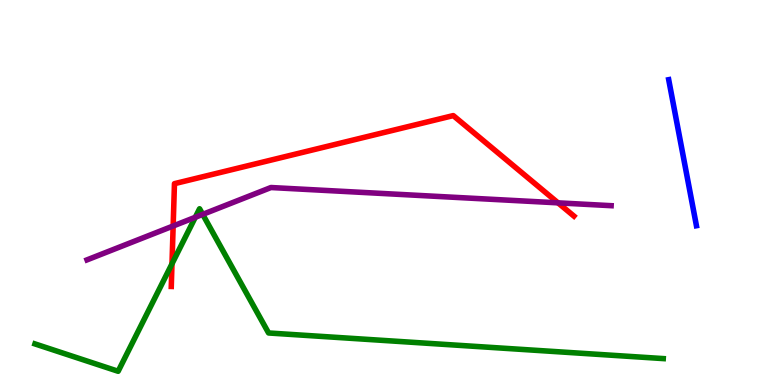[{'lines': ['blue', 'red'], 'intersections': []}, {'lines': ['green', 'red'], 'intersections': [{'x': 2.22, 'y': 3.15}]}, {'lines': ['purple', 'red'], 'intersections': [{'x': 2.23, 'y': 4.13}, {'x': 7.2, 'y': 4.73}]}, {'lines': ['blue', 'green'], 'intersections': []}, {'lines': ['blue', 'purple'], 'intersections': []}, {'lines': ['green', 'purple'], 'intersections': [{'x': 2.52, 'y': 4.36}, {'x': 2.62, 'y': 4.43}]}]